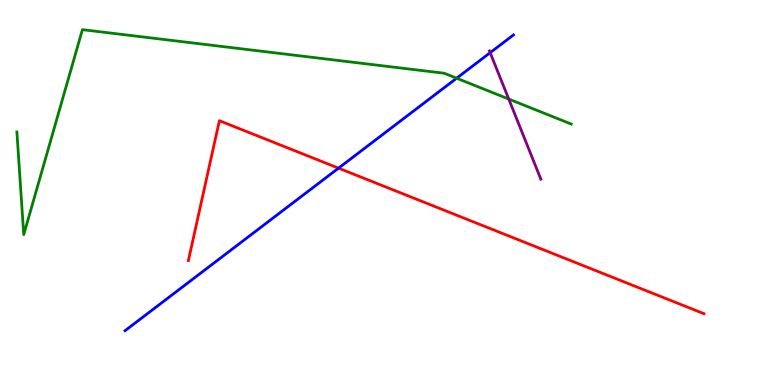[{'lines': ['blue', 'red'], 'intersections': [{'x': 4.37, 'y': 5.63}]}, {'lines': ['green', 'red'], 'intersections': []}, {'lines': ['purple', 'red'], 'intersections': []}, {'lines': ['blue', 'green'], 'intersections': [{'x': 5.89, 'y': 7.97}]}, {'lines': ['blue', 'purple'], 'intersections': [{'x': 6.32, 'y': 8.63}]}, {'lines': ['green', 'purple'], 'intersections': [{'x': 6.56, 'y': 7.43}]}]